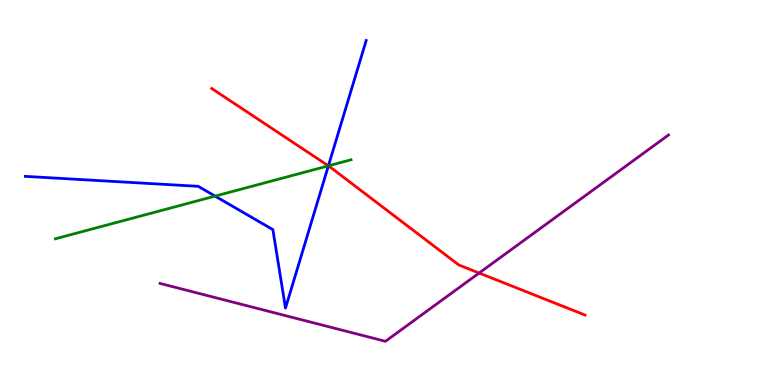[{'lines': ['blue', 'red'], 'intersections': [{'x': 4.24, 'y': 5.69}]}, {'lines': ['green', 'red'], 'intersections': [{'x': 4.24, 'y': 5.69}]}, {'lines': ['purple', 'red'], 'intersections': [{'x': 6.18, 'y': 2.91}]}, {'lines': ['blue', 'green'], 'intersections': [{'x': 2.78, 'y': 4.91}, {'x': 4.24, 'y': 5.69}]}, {'lines': ['blue', 'purple'], 'intersections': []}, {'lines': ['green', 'purple'], 'intersections': []}]